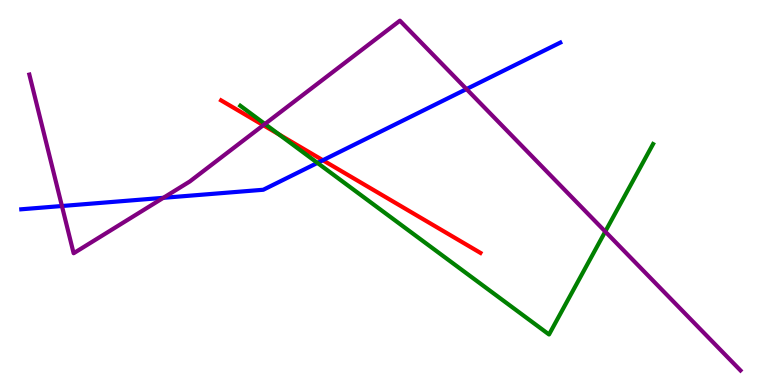[{'lines': ['blue', 'red'], 'intersections': [{'x': 4.17, 'y': 5.84}]}, {'lines': ['green', 'red'], 'intersections': [{'x': 3.6, 'y': 6.51}]}, {'lines': ['purple', 'red'], 'intersections': [{'x': 3.4, 'y': 6.75}]}, {'lines': ['blue', 'green'], 'intersections': [{'x': 4.1, 'y': 5.77}]}, {'lines': ['blue', 'purple'], 'intersections': [{'x': 0.799, 'y': 4.65}, {'x': 2.11, 'y': 4.86}, {'x': 6.02, 'y': 7.69}]}, {'lines': ['green', 'purple'], 'intersections': [{'x': 3.42, 'y': 6.78}, {'x': 7.81, 'y': 3.99}]}]